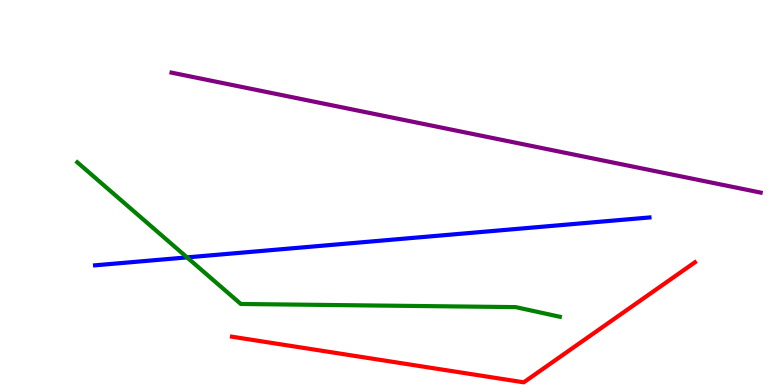[{'lines': ['blue', 'red'], 'intersections': []}, {'lines': ['green', 'red'], 'intersections': []}, {'lines': ['purple', 'red'], 'intersections': []}, {'lines': ['blue', 'green'], 'intersections': [{'x': 2.41, 'y': 3.31}]}, {'lines': ['blue', 'purple'], 'intersections': []}, {'lines': ['green', 'purple'], 'intersections': []}]